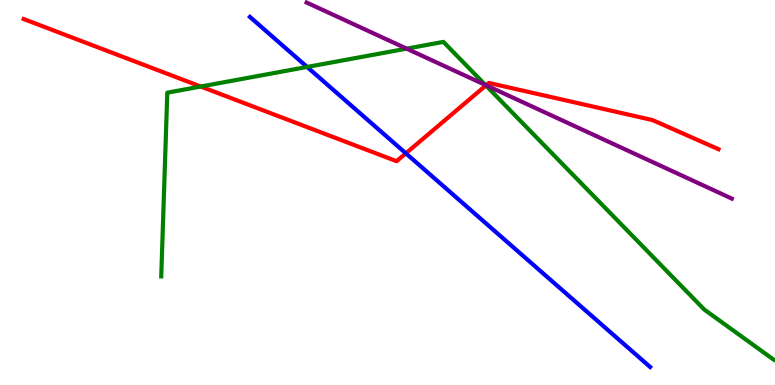[{'lines': ['blue', 'red'], 'intersections': [{'x': 5.24, 'y': 6.02}]}, {'lines': ['green', 'red'], 'intersections': [{'x': 2.59, 'y': 7.75}, {'x': 6.27, 'y': 7.78}]}, {'lines': ['purple', 'red'], 'intersections': [{'x': 6.27, 'y': 7.78}]}, {'lines': ['blue', 'green'], 'intersections': [{'x': 3.96, 'y': 8.26}]}, {'lines': ['blue', 'purple'], 'intersections': []}, {'lines': ['green', 'purple'], 'intersections': [{'x': 5.25, 'y': 8.74}, {'x': 6.26, 'y': 7.79}]}]